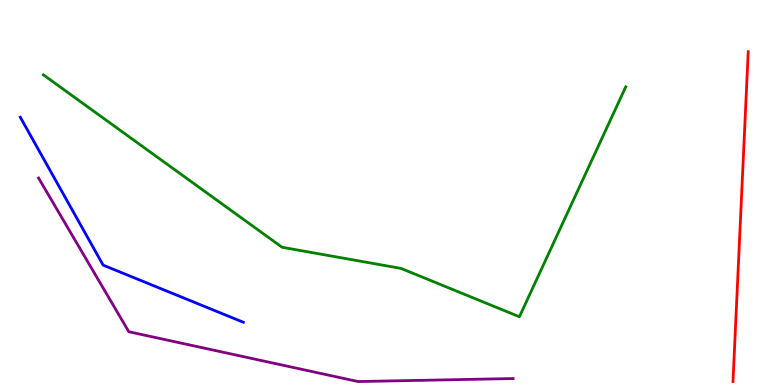[{'lines': ['blue', 'red'], 'intersections': []}, {'lines': ['green', 'red'], 'intersections': []}, {'lines': ['purple', 'red'], 'intersections': []}, {'lines': ['blue', 'green'], 'intersections': []}, {'lines': ['blue', 'purple'], 'intersections': []}, {'lines': ['green', 'purple'], 'intersections': []}]